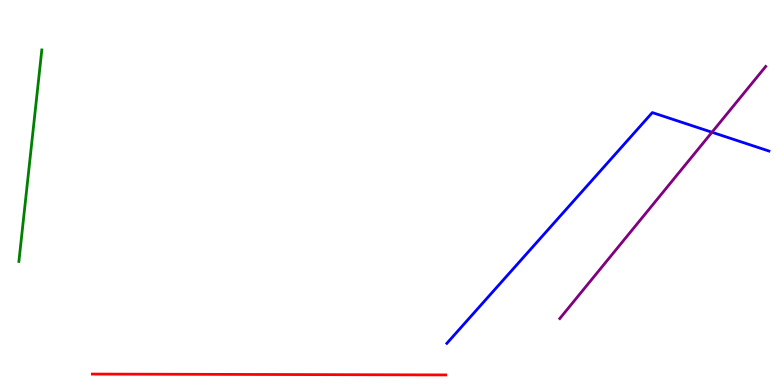[{'lines': ['blue', 'red'], 'intersections': []}, {'lines': ['green', 'red'], 'intersections': []}, {'lines': ['purple', 'red'], 'intersections': []}, {'lines': ['blue', 'green'], 'intersections': []}, {'lines': ['blue', 'purple'], 'intersections': [{'x': 9.19, 'y': 6.57}]}, {'lines': ['green', 'purple'], 'intersections': []}]